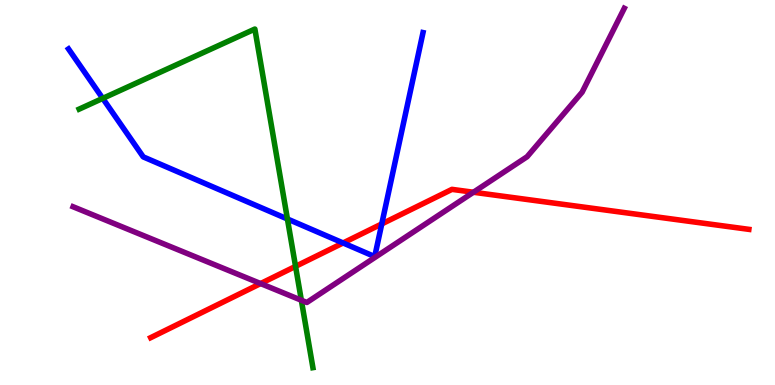[{'lines': ['blue', 'red'], 'intersections': [{'x': 4.43, 'y': 3.69}, {'x': 4.93, 'y': 4.18}]}, {'lines': ['green', 'red'], 'intersections': [{'x': 3.81, 'y': 3.08}]}, {'lines': ['purple', 'red'], 'intersections': [{'x': 3.36, 'y': 2.63}, {'x': 6.11, 'y': 5.01}]}, {'lines': ['blue', 'green'], 'intersections': [{'x': 1.33, 'y': 7.44}, {'x': 3.71, 'y': 4.31}]}, {'lines': ['blue', 'purple'], 'intersections': []}, {'lines': ['green', 'purple'], 'intersections': [{'x': 3.89, 'y': 2.2}]}]